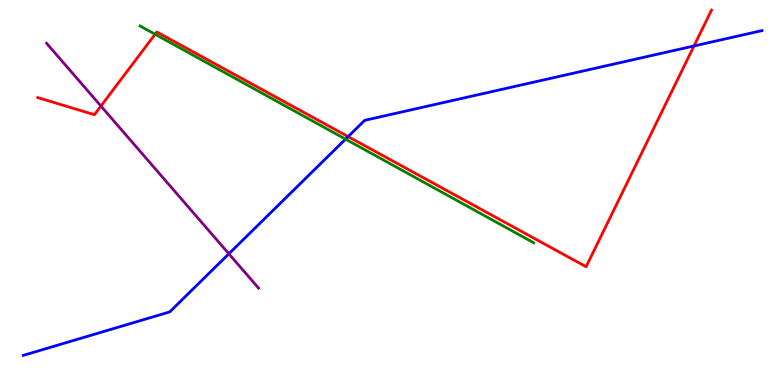[{'lines': ['blue', 'red'], 'intersections': [{'x': 4.49, 'y': 6.45}, {'x': 8.95, 'y': 8.81}]}, {'lines': ['green', 'red'], 'intersections': [{'x': 2.0, 'y': 9.11}]}, {'lines': ['purple', 'red'], 'intersections': [{'x': 1.3, 'y': 7.25}]}, {'lines': ['blue', 'green'], 'intersections': [{'x': 4.46, 'y': 6.39}]}, {'lines': ['blue', 'purple'], 'intersections': [{'x': 2.95, 'y': 3.41}]}, {'lines': ['green', 'purple'], 'intersections': []}]